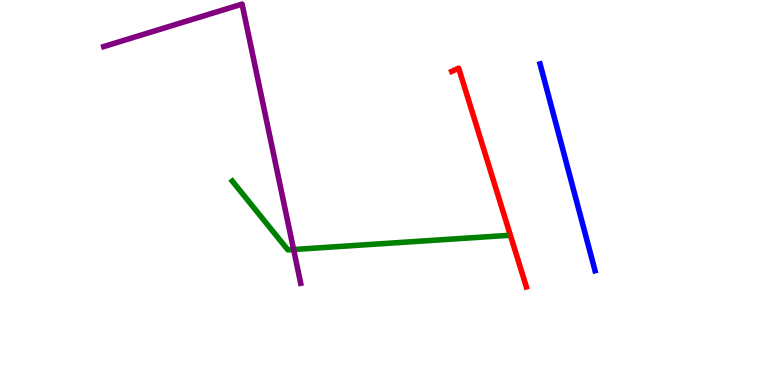[{'lines': ['blue', 'red'], 'intersections': []}, {'lines': ['green', 'red'], 'intersections': []}, {'lines': ['purple', 'red'], 'intersections': []}, {'lines': ['blue', 'green'], 'intersections': []}, {'lines': ['blue', 'purple'], 'intersections': []}, {'lines': ['green', 'purple'], 'intersections': [{'x': 3.79, 'y': 3.52}]}]